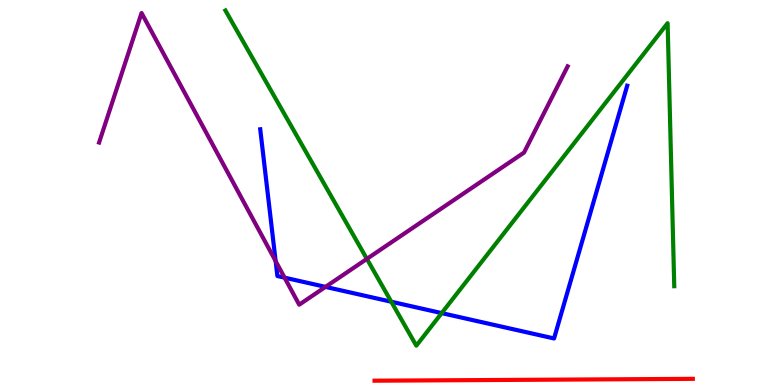[{'lines': ['blue', 'red'], 'intersections': []}, {'lines': ['green', 'red'], 'intersections': []}, {'lines': ['purple', 'red'], 'intersections': []}, {'lines': ['blue', 'green'], 'intersections': [{'x': 5.05, 'y': 2.16}, {'x': 5.7, 'y': 1.87}]}, {'lines': ['blue', 'purple'], 'intersections': [{'x': 3.56, 'y': 3.22}, {'x': 3.67, 'y': 2.79}, {'x': 4.2, 'y': 2.55}]}, {'lines': ['green', 'purple'], 'intersections': [{'x': 4.73, 'y': 3.28}]}]